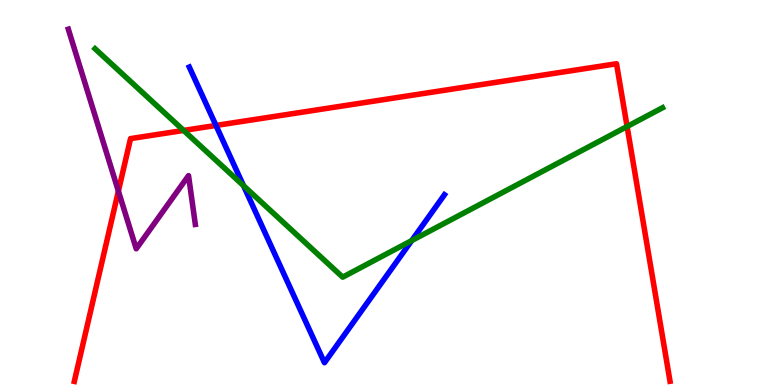[{'lines': ['blue', 'red'], 'intersections': [{'x': 2.79, 'y': 6.74}]}, {'lines': ['green', 'red'], 'intersections': [{'x': 2.37, 'y': 6.61}, {'x': 8.09, 'y': 6.71}]}, {'lines': ['purple', 'red'], 'intersections': [{'x': 1.53, 'y': 5.04}]}, {'lines': ['blue', 'green'], 'intersections': [{'x': 3.14, 'y': 5.18}, {'x': 5.31, 'y': 3.75}]}, {'lines': ['blue', 'purple'], 'intersections': []}, {'lines': ['green', 'purple'], 'intersections': []}]